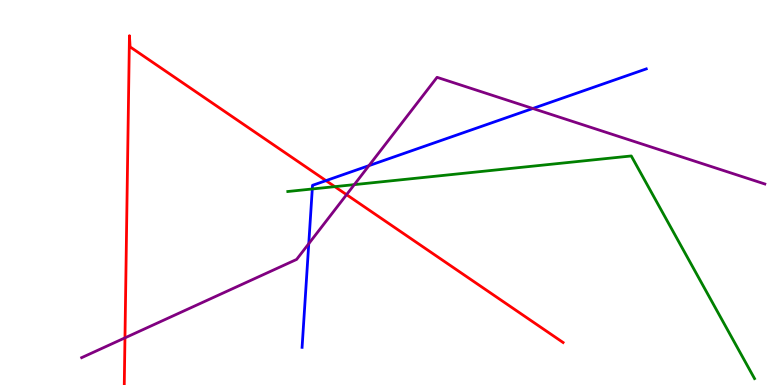[{'lines': ['blue', 'red'], 'intersections': [{'x': 4.21, 'y': 5.31}]}, {'lines': ['green', 'red'], 'intersections': [{'x': 4.32, 'y': 5.15}]}, {'lines': ['purple', 'red'], 'intersections': [{'x': 1.61, 'y': 1.22}, {'x': 4.47, 'y': 4.94}]}, {'lines': ['blue', 'green'], 'intersections': [{'x': 4.03, 'y': 5.09}]}, {'lines': ['blue', 'purple'], 'intersections': [{'x': 3.98, 'y': 3.67}, {'x': 4.76, 'y': 5.7}, {'x': 6.87, 'y': 7.18}]}, {'lines': ['green', 'purple'], 'intersections': [{'x': 4.57, 'y': 5.2}]}]